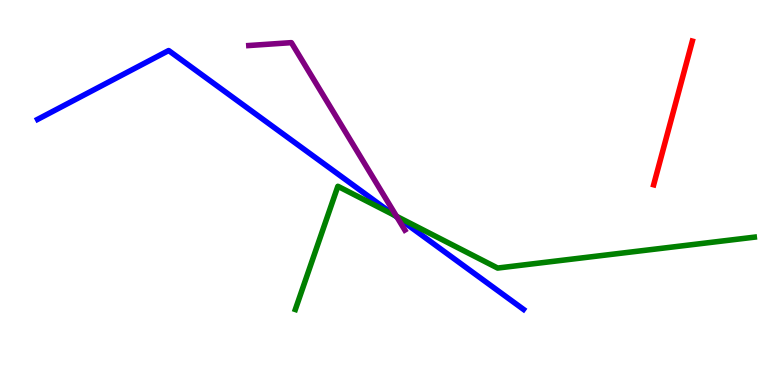[{'lines': ['blue', 'red'], 'intersections': []}, {'lines': ['green', 'red'], 'intersections': []}, {'lines': ['purple', 'red'], 'intersections': []}, {'lines': ['blue', 'green'], 'intersections': [{'x': 5.09, 'y': 4.41}]}, {'lines': ['blue', 'purple'], 'intersections': [{'x': 5.12, 'y': 4.36}]}, {'lines': ['green', 'purple'], 'intersections': [{'x': 5.12, 'y': 4.38}]}]